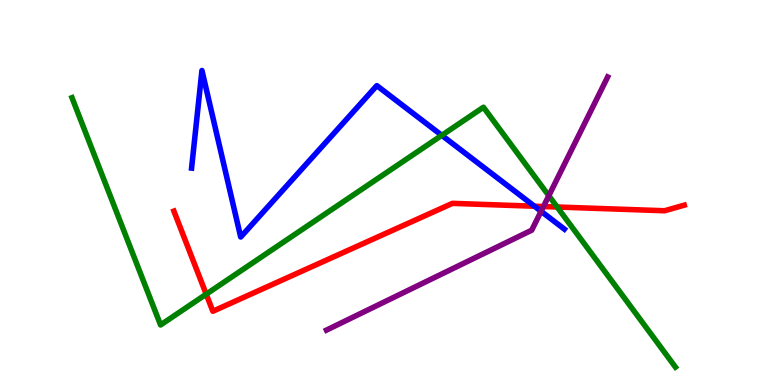[{'lines': ['blue', 'red'], 'intersections': [{'x': 6.9, 'y': 4.64}]}, {'lines': ['green', 'red'], 'intersections': [{'x': 2.66, 'y': 2.36}, {'x': 7.19, 'y': 4.62}]}, {'lines': ['purple', 'red'], 'intersections': [{'x': 7.01, 'y': 4.64}]}, {'lines': ['blue', 'green'], 'intersections': [{'x': 5.7, 'y': 6.48}]}, {'lines': ['blue', 'purple'], 'intersections': [{'x': 6.98, 'y': 4.51}]}, {'lines': ['green', 'purple'], 'intersections': [{'x': 7.08, 'y': 4.92}]}]